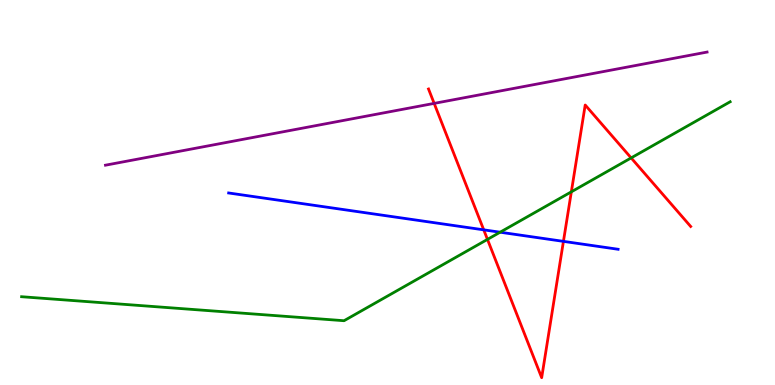[{'lines': ['blue', 'red'], 'intersections': [{'x': 6.24, 'y': 4.03}, {'x': 7.27, 'y': 3.73}]}, {'lines': ['green', 'red'], 'intersections': [{'x': 6.29, 'y': 3.78}, {'x': 7.37, 'y': 5.02}, {'x': 8.14, 'y': 5.9}]}, {'lines': ['purple', 'red'], 'intersections': [{'x': 5.6, 'y': 7.31}]}, {'lines': ['blue', 'green'], 'intersections': [{'x': 6.45, 'y': 3.97}]}, {'lines': ['blue', 'purple'], 'intersections': []}, {'lines': ['green', 'purple'], 'intersections': []}]